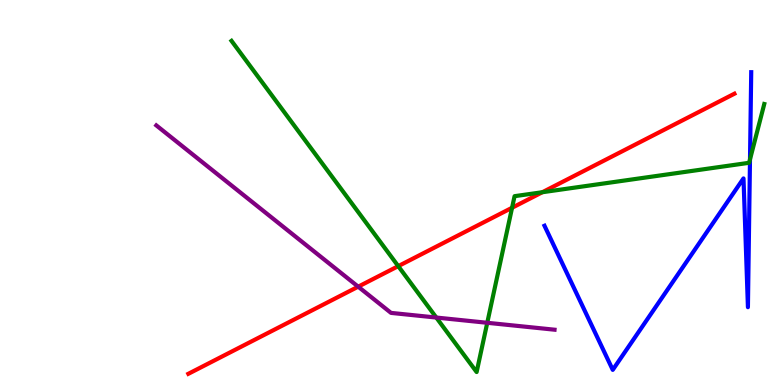[{'lines': ['blue', 'red'], 'intersections': []}, {'lines': ['green', 'red'], 'intersections': [{'x': 5.14, 'y': 3.09}, {'x': 6.61, 'y': 4.6}, {'x': 7.0, 'y': 5.01}]}, {'lines': ['purple', 'red'], 'intersections': [{'x': 4.62, 'y': 2.55}]}, {'lines': ['blue', 'green'], 'intersections': [{'x': 9.68, 'y': 5.86}]}, {'lines': ['blue', 'purple'], 'intersections': []}, {'lines': ['green', 'purple'], 'intersections': [{'x': 5.63, 'y': 1.75}, {'x': 6.29, 'y': 1.62}]}]